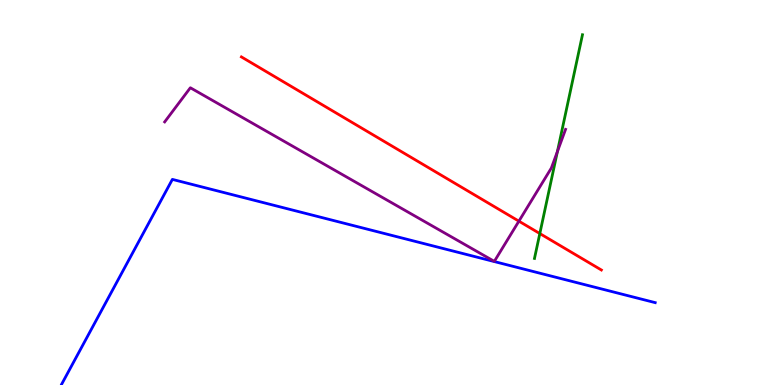[{'lines': ['blue', 'red'], 'intersections': []}, {'lines': ['green', 'red'], 'intersections': [{'x': 6.97, 'y': 3.93}]}, {'lines': ['purple', 'red'], 'intersections': [{'x': 6.7, 'y': 4.26}]}, {'lines': ['blue', 'green'], 'intersections': []}, {'lines': ['blue', 'purple'], 'intersections': []}, {'lines': ['green', 'purple'], 'intersections': [{'x': 7.19, 'y': 6.06}]}]